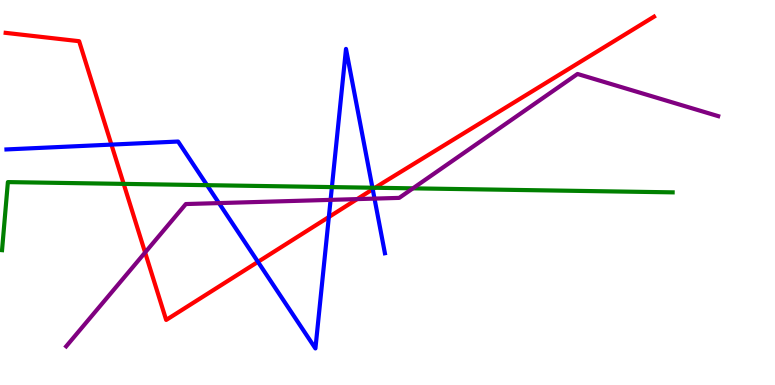[{'lines': ['blue', 'red'], 'intersections': [{'x': 1.44, 'y': 6.24}, {'x': 3.33, 'y': 3.2}, {'x': 4.24, 'y': 4.36}, {'x': 4.81, 'y': 5.08}]}, {'lines': ['green', 'red'], 'intersections': [{'x': 1.6, 'y': 5.22}, {'x': 4.84, 'y': 5.12}]}, {'lines': ['purple', 'red'], 'intersections': [{'x': 1.87, 'y': 3.44}, {'x': 4.61, 'y': 4.83}]}, {'lines': ['blue', 'green'], 'intersections': [{'x': 2.67, 'y': 5.19}, {'x': 4.28, 'y': 5.14}, {'x': 4.81, 'y': 5.12}]}, {'lines': ['blue', 'purple'], 'intersections': [{'x': 2.83, 'y': 4.72}, {'x': 4.27, 'y': 4.81}, {'x': 4.83, 'y': 4.84}]}, {'lines': ['green', 'purple'], 'intersections': [{'x': 5.33, 'y': 5.11}]}]